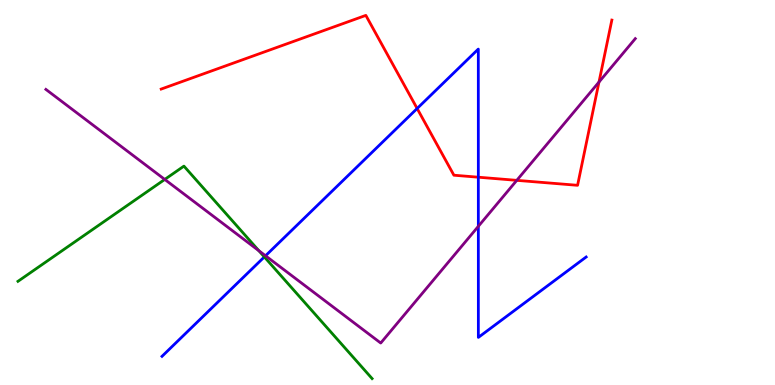[{'lines': ['blue', 'red'], 'intersections': [{'x': 5.38, 'y': 7.18}, {'x': 6.17, 'y': 5.4}]}, {'lines': ['green', 'red'], 'intersections': []}, {'lines': ['purple', 'red'], 'intersections': [{'x': 6.67, 'y': 5.32}, {'x': 7.73, 'y': 7.87}]}, {'lines': ['blue', 'green'], 'intersections': [{'x': 3.41, 'y': 3.33}]}, {'lines': ['blue', 'purple'], 'intersections': [{'x': 3.43, 'y': 3.36}, {'x': 6.17, 'y': 4.12}]}, {'lines': ['green', 'purple'], 'intersections': [{'x': 2.13, 'y': 5.34}, {'x': 3.34, 'y': 3.49}]}]